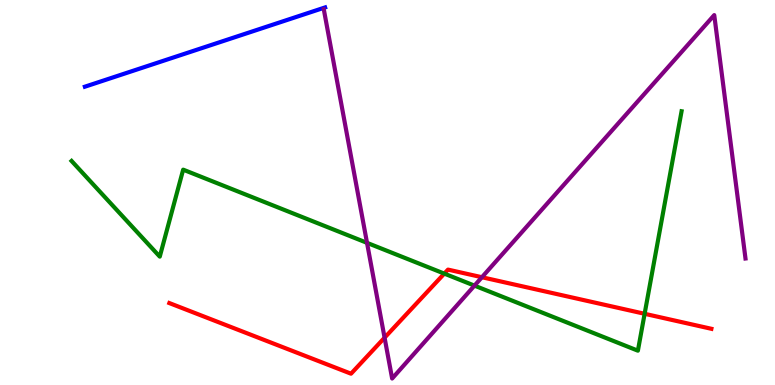[{'lines': ['blue', 'red'], 'intersections': []}, {'lines': ['green', 'red'], 'intersections': [{'x': 5.73, 'y': 2.89}, {'x': 8.32, 'y': 1.85}]}, {'lines': ['purple', 'red'], 'intersections': [{'x': 4.96, 'y': 1.23}, {'x': 6.22, 'y': 2.8}]}, {'lines': ['blue', 'green'], 'intersections': []}, {'lines': ['blue', 'purple'], 'intersections': []}, {'lines': ['green', 'purple'], 'intersections': [{'x': 4.74, 'y': 3.69}, {'x': 6.12, 'y': 2.58}]}]